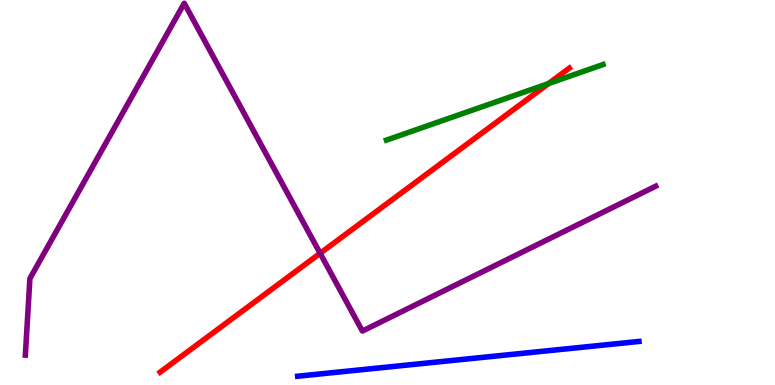[{'lines': ['blue', 'red'], 'intersections': []}, {'lines': ['green', 'red'], 'intersections': [{'x': 7.08, 'y': 7.83}]}, {'lines': ['purple', 'red'], 'intersections': [{'x': 4.13, 'y': 3.42}]}, {'lines': ['blue', 'green'], 'intersections': []}, {'lines': ['blue', 'purple'], 'intersections': []}, {'lines': ['green', 'purple'], 'intersections': []}]